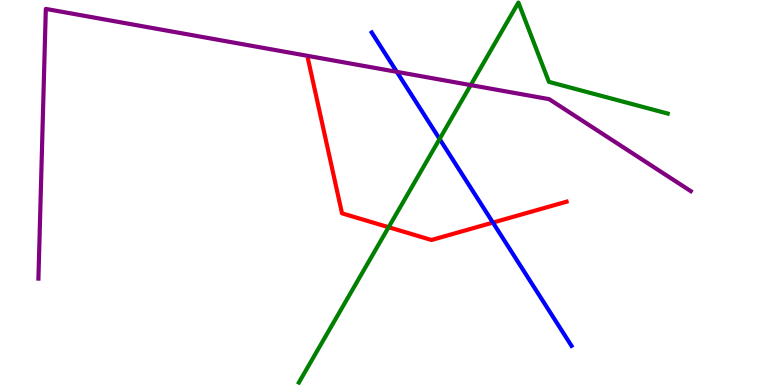[{'lines': ['blue', 'red'], 'intersections': [{'x': 6.36, 'y': 4.22}]}, {'lines': ['green', 'red'], 'intersections': [{'x': 5.01, 'y': 4.1}]}, {'lines': ['purple', 'red'], 'intersections': []}, {'lines': ['blue', 'green'], 'intersections': [{'x': 5.67, 'y': 6.39}]}, {'lines': ['blue', 'purple'], 'intersections': [{'x': 5.12, 'y': 8.13}]}, {'lines': ['green', 'purple'], 'intersections': [{'x': 6.07, 'y': 7.79}]}]